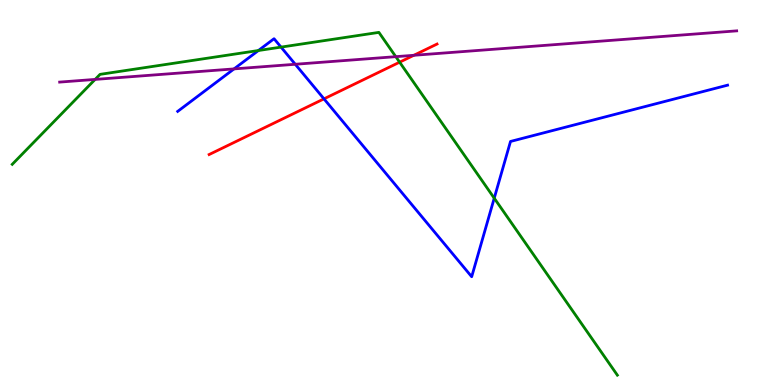[{'lines': ['blue', 'red'], 'intersections': [{'x': 4.18, 'y': 7.43}]}, {'lines': ['green', 'red'], 'intersections': [{'x': 5.16, 'y': 8.38}]}, {'lines': ['purple', 'red'], 'intersections': [{'x': 5.34, 'y': 8.56}]}, {'lines': ['blue', 'green'], 'intersections': [{'x': 3.33, 'y': 8.69}, {'x': 3.63, 'y': 8.78}, {'x': 6.38, 'y': 4.85}]}, {'lines': ['blue', 'purple'], 'intersections': [{'x': 3.02, 'y': 8.21}, {'x': 3.81, 'y': 8.33}]}, {'lines': ['green', 'purple'], 'intersections': [{'x': 1.23, 'y': 7.94}, {'x': 5.11, 'y': 8.53}]}]